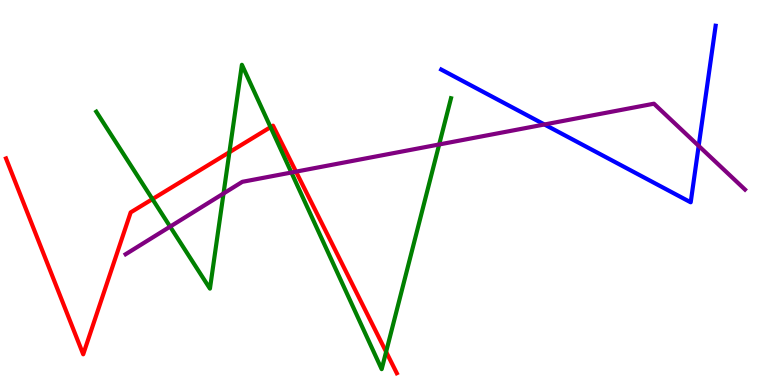[{'lines': ['blue', 'red'], 'intersections': []}, {'lines': ['green', 'red'], 'intersections': [{'x': 1.97, 'y': 4.83}, {'x': 2.96, 'y': 6.05}, {'x': 3.49, 'y': 6.7}, {'x': 4.98, 'y': 0.862}]}, {'lines': ['purple', 'red'], 'intersections': [{'x': 3.82, 'y': 5.54}]}, {'lines': ['blue', 'green'], 'intersections': []}, {'lines': ['blue', 'purple'], 'intersections': [{'x': 7.03, 'y': 6.77}, {'x': 9.02, 'y': 6.21}]}, {'lines': ['green', 'purple'], 'intersections': [{'x': 2.2, 'y': 4.11}, {'x': 2.88, 'y': 4.97}, {'x': 3.76, 'y': 5.52}, {'x': 5.67, 'y': 6.25}]}]